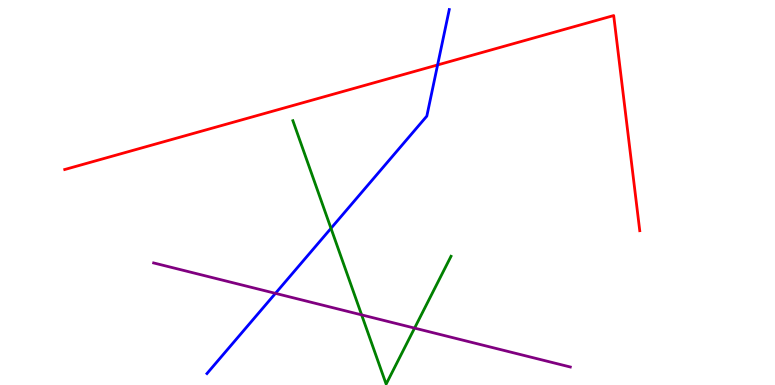[{'lines': ['blue', 'red'], 'intersections': [{'x': 5.65, 'y': 8.31}]}, {'lines': ['green', 'red'], 'intersections': []}, {'lines': ['purple', 'red'], 'intersections': []}, {'lines': ['blue', 'green'], 'intersections': [{'x': 4.27, 'y': 4.07}]}, {'lines': ['blue', 'purple'], 'intersections': [{'x': 3.55, 'y': 2.38}]}, {'lines': ['green', 'purple'], 'intersections': [{'x': 4.67, 'y': 1.82}, {'x': 5.35, 'y': 1.48}]}]